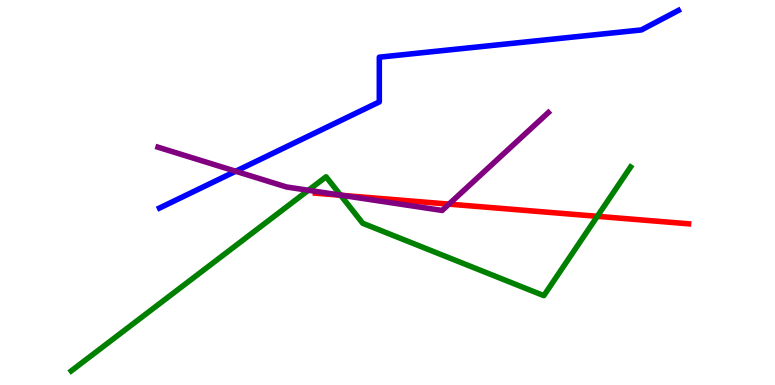[{'lines': ['blue', 'red'], 'intersections': []}, {'lines': ['green', 'red'], 'intersections': [{'x': 4.4, 'y': 4.93}, {'x': 7.71, 'y': 4.38}]}, {'lines': ['purple', 'red'], 'intersections': [{'x': 4.41, 'y': 4.93}, {'x': 5.79, 'y': 4.7}]}, {'lines': ['blue', 'green'], 'intersections': []}, {'lines': ['blue', 'purple'], 'intersections': [{'x': 3.04, 'y': 5.55}]}, {'lines': ['green', 'purple'], 'intersections': [{'x': 3.98, 'y': 5.06}, {'x': 4.39, 'y': 4.93}]}]